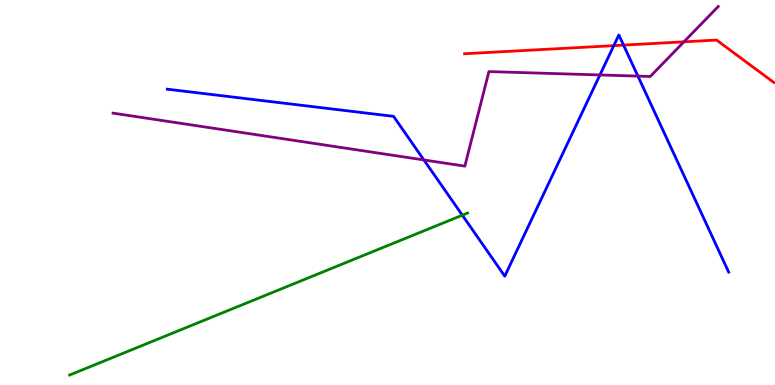[{'lines': ['blue', 'red'], 'intersections': [{'x': 7.92, 'y': 8.81}, {'x': 8.05, 'y': 8.83}]}, {'lines': ['green', 'red'], 'intersections': []}, {'lines': ['purple', 'red'], 'intersections': [{'x': 8.82, 'y': 8.91}]}, {'lines': ['blue', 'green'], 'intersections': [{'x': 5.97, 'y': 4.41}]}, {'lines': ['blue', 'purple'], 'intersections': [{'x': 5.47, 'y': 5.85}, {'x': 7.74, 'y': 8.05}, {'x': 8.23, 'y': 8.02}]}, {'lines': ['green', 'purple'], 'intersections': []}]